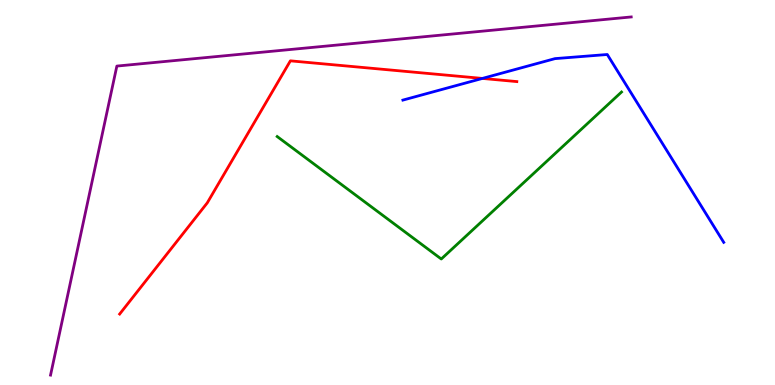[{'lines': ['blue', 'red'], 'intersections': [{'x': 6.22, 'y': 7.96}]}, {'lines': ['green', 'red'], 'intersections': []}, {'lines': ['purple', 'red'], 'intersections': []}, {'lines': ['blue', 'green'], 'intersections': []}, {'lines': ['blue', 'purple'], 'intersections': []}, {'lines': ['green', 'purple'], 'intersections': []}]